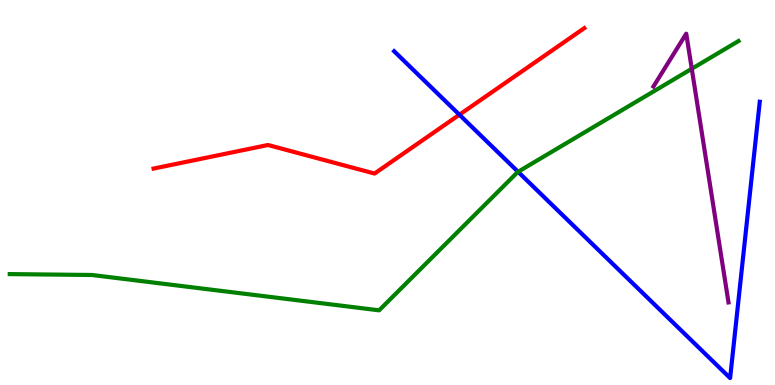[{'lines': ['blue', 'red'], 'intersections': [{'x': 5.93, 'y': 7.02}]}, {'lines': ['green', 'red'], 'intersections': []}, {'lines': ['purple', 'red'], 'intersections': []}, {'lines': ['blue', 'green'], 'intersections': [{'x': 6.68, 'y': 5.54}]}, {'lines': ['blue', 'purple'], 'intersections': []}, {'lines': ['green', 'purple'], 'intersections': [{'x': 8.93, 'y': 8.21}]}]